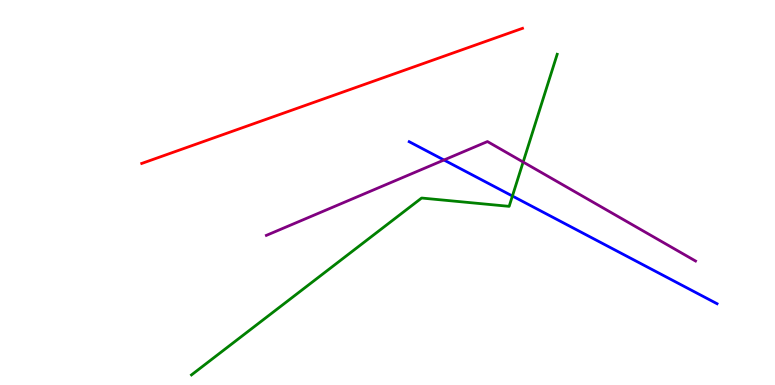[{'lines': ['blue', 'red'], 'intersections': []}, {'lines': ['green', 'red'], 'intersections': []}, {'lines': ['purple', 'red'], 'intersections': []}, {'lines': ['blue', 'green'], 'intersections': [{'x': 6.61, 'y': 4.91}]}, {'lines': ['blue', 'purple'], 'intersections': [{'x': 5.73, 'y': 5.84}]}, {'lines': ['green', 'purple'], 'intersections': [{'x': 6.75, 'y': 5.79}]}]